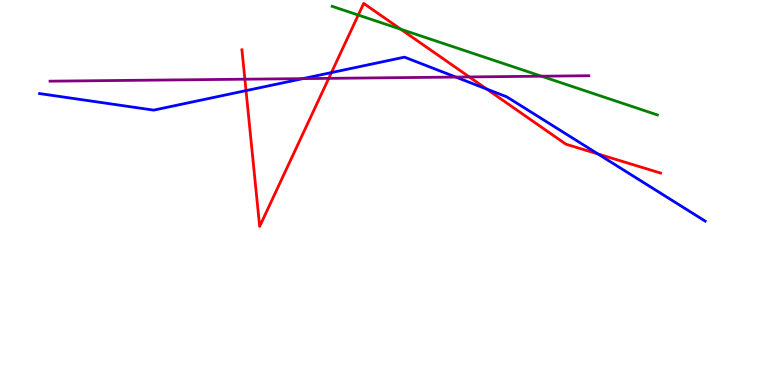[{'lines': ['blue', 'red'], 'intersections': [{'x': 3.17, 'y': 7.65}, {'x': 4.28, 'y': 8.11}, {'x': 6.28, 'y': 7.69}, {'x': 7.72, 'y': 6.0}]}, {'lines': ['green', 'red'], 'intersections': [{'x': 4.62, 'y': 9.61}, {'x': 5.17, 'y': 9.24}]}, {'lines': ['purple', 'red'], 'intersections': [{'x': 3.16, 'y': 7.94}, {'x': 4.24, 'y': 7.96}, {'x': 6.06, 'y': 8.0}]}, {'lines': ['blue', 'green'], 'intersections': []}, {'lines': ['blue', 'purple'], 'intersections': [{'x': 3.91, 'y': 7.96}, {'x': 5.88, 'y': 8.0}]}, {'lines': ['green', 'purple'], 'intersections': [{'x': 6.99, 'y': 8.02}]}]